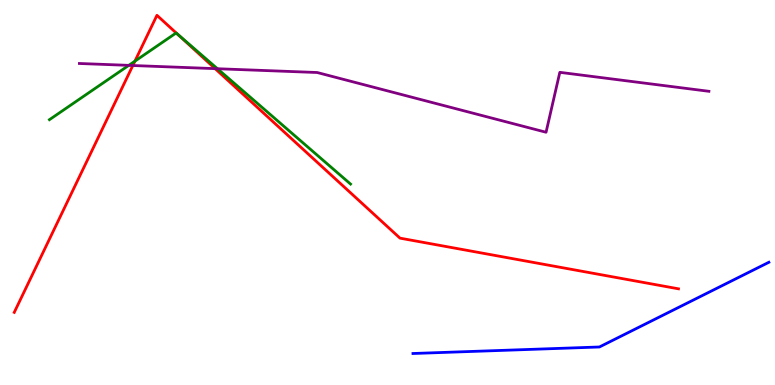[{'lines': ['blue', 'red'], 'intersections': []}, {'lines': ['green', 'red'], 'intersections': [{'x': 1.74, 'y': 8.41}, {'x': 2.28, 'y': 9.13}]}, {'lines': ['purple', 'red'], 'intersections': [{'x': 1.71, 'y': 8.3}, {'x': 2.78, 'y': 8.22}]}, {'lines': ['blue', 'green'], 'intersections': []}, {'lines': ['blue', 'purple'], 'intersections': []}, {'lines': ['green', 'purple'], 'intersections': [{'x': 1.66, 'y': 8.3}, {'x': 2.81, 'y': 8.21}]}]